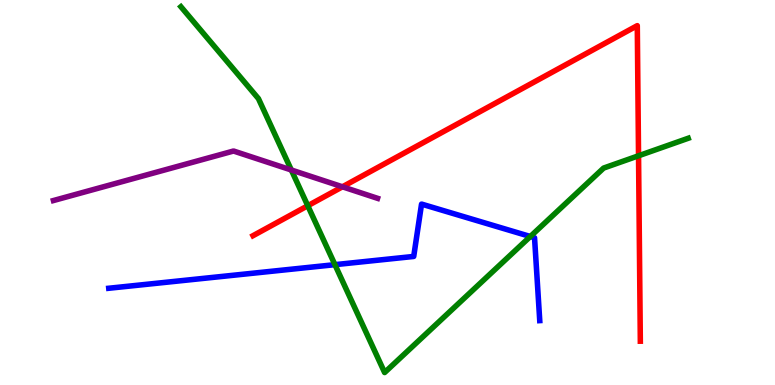[{'lines': ['blue', 'red'], 'intersections': []}, {'lines': ['green', 'red'], 'intersections': [{'x': 3.97, 'y': 4.66}, {'x': 8.24, 'y': 5.95}]}, {'lines': ['purple', 'red'], 'intersections': [{'x': 4.42, 'y': 5.15}]}, {'lines': ['blue', 'green'], 'intersections': [{'x': 4.32, 'y': 3.13}, {'x': 6.84, 'y': 3.86}]}, {'lines': ['blue', 'purple'], 'intersections': []}, {'lines': ['green', 'purple'], 'intersections': [{'x': 3.76, 'y': 5.58}]}]